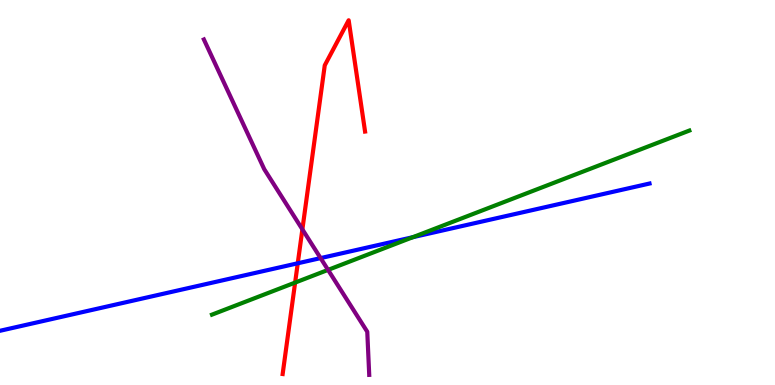[{'lines': ['blue', 'red'], 'intersections': [{'x': 3.84, 'y': 3.16}]}, {'lines': ['green', 'red'], 'intersections': [{'x': 3.81, 'y': 2.66}]}, {'lines': ['purple', 'red'], 'intersections': [{'x': 3.9, 'y': 4.04}]}, {'lines': ['blue', 'green'], 'intersections': [{'x': 5.33, 'y': 3.84}]}, {'lines': ['blue', 'purple'], 'intersections': [{'x': 4.14, 'y': 3.3}]}, {'lines': ['green', 'purple'], 'intersections': [{'x': 4.23, 'y': 2.99}]}]